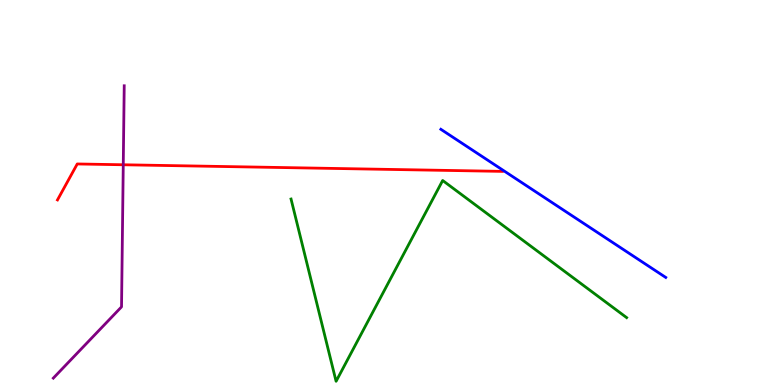[{'lines': ['blue', 'red'], 'intersections': []}, {'lines': ['green', 'red'], 'intersections': []}, {'lines': ['purple', 'red'], 'intersections': [{'x': 1.59, 'y': 5.72}]}, {'lines': ['blue', 'green'], 'intersections': []}, {'lines': ['blue', 'purple'], 'intersections': []}, {'lines': ['green', 'purple'], 'intersections': []}]